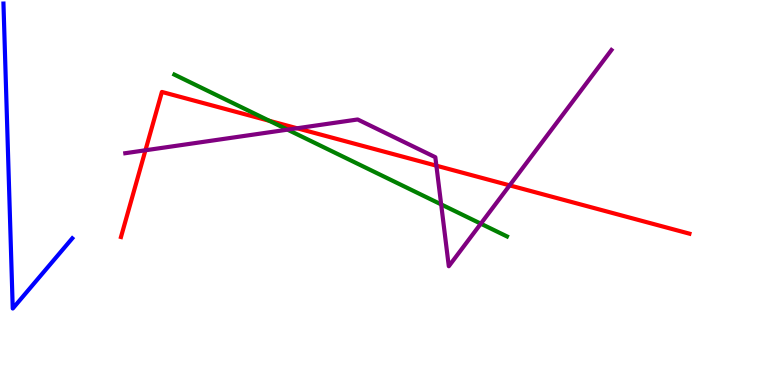[{'lines': ['blue', 'red'], 'intersections': []}, {'lines': ['green', 'red'], 'intersections': [{'x': 3.48, 'y': 6.86}]}, {'lines': ['purple', 'red'], 'intersections': [{'x': 1.88, 'y': 6.1}, {'x': 3.83, 'y': 6.67}, {'x': 5.63, 'y': 5.7}, {'x': 6.58, 'y': 5.19}]}, {'lines': ['blue', 'green'], 'intersections': []}, {'lines': ['blue', 'purple'], 'intersections': []}, {'lines': ['green', 'purple'], 'intersections': [{'x': 3.71, 'y': 6.63}, {'x': 5.69, 'y': 4.69}, {'x': 6.2, 'y': 4.19}]}]